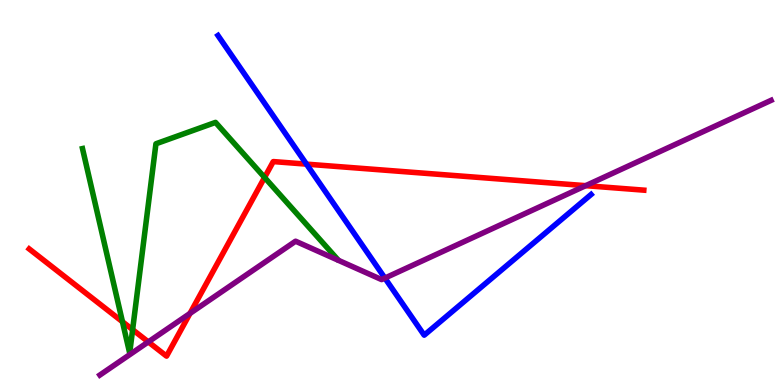[{'lines': ['blue', 'red'], 'intersections': [{'x': 3.95, 'y': 5.74}]}, {'lines': ['green', 'red'], 'intersections': [{'x': 1.58, 'y': 1.64}, {'x': 1.71, 'y': 1.44}, {'x': 3.41, 'y': 5.39}]}, {'lines': ['purple', 'red'], 'intersections': [{'x': 1.91, 'y': 1.12}, {'x': 2.45, 'y': 1.86}, {'x': 7.56, 'y': 5.18}]}, {'lines': ['blue', 'green'], 'intersections': []}, {'lines': ['blue', 'purple'], 'intersections': [{'x': 4.97, 'y': 2.78}]}, {'lines': ['green', 'purple'], 'intersections': []}]